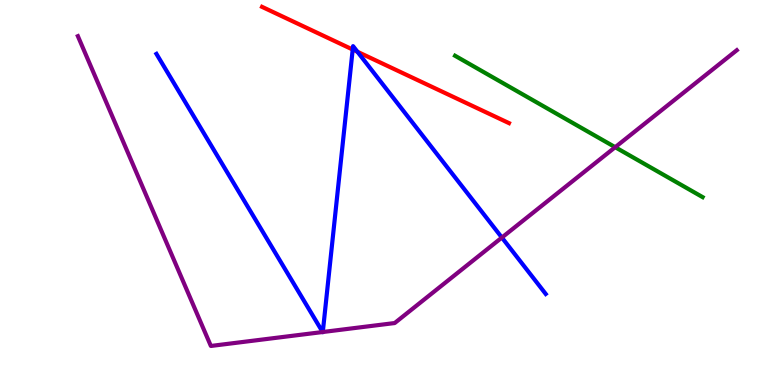[{'lines': ['blue', 'red'], 'intersections': [{'x': 4.55, 'y': 8.71}, {'x': 4.61, 'y': 8.66}]}, {'lines': ['green', 'red'], 'intersections': []}, {'lines': ['purple', 'red'], 'intersections': []}, {'lines': ['blue', 'green'], 'intersections': []}, {'lines': ['blue', 'purple'], 'intersections': [{'x': 4.16, 'y': 1.38}, {'x': 4.17, 'y': 1.38}, {'x': 6.48, 'y': 3.83}]}, {'lines': ['green', 'purple'], 'intersections': [{'x': 7.94, 'y': 6.18}]}]